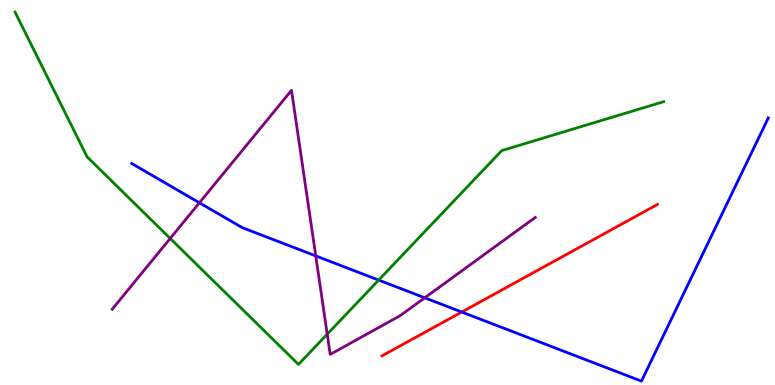[{'lines': ['blue', 'red'], 'intersections': [{'x': 5.96, 'y': 1.9}]}, {'lines': ['green', 'red'], 'intersections': []}, {'lines': ['purple', 'red'], 'intersections': []}, {'lines': ['blue', 'green'], 'intersections': [{'x': 4.89, 'y': 2.73}]}, {'lines': ['blue', 'purple'], 'intersections': [{'x': 2.57, 'y': 4.73}, {'x': 4.07, 'y': 3.35}, {'x': 5.48, 'y': 2.26}]}, {'lines': ['green', 'purple'], 'intersections': [{'x': 2.2, 'y': 3.81}, {'x': 4.22, 'y': 1.32}]}]